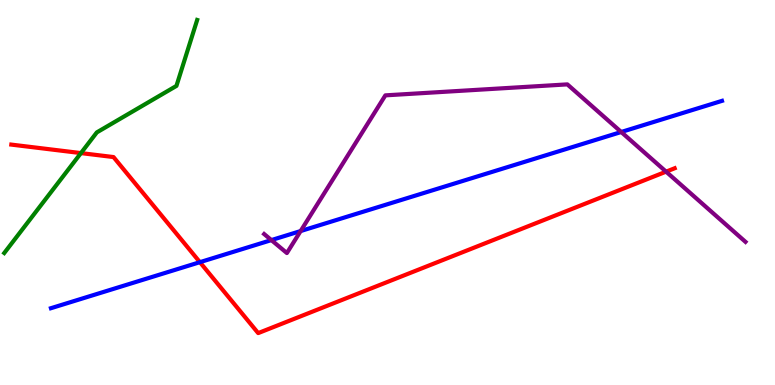[{'lines': ['blue', 'red'], 'intersections': [{'x': 2.58, 'y': 3.19}]}, {'lines': ['green', 'red'], 'intersections': [{'x': 1.04, 'y': 6.02}]}, {'lines': ['purple', 'red'], 'intersections': [{'x': 8.59, 'y': 5.54}]}, {'lines': ['blue', 'green'], 'intersections': []}, {'lines': ['blue', 'purple'], 'intersections': [{'x': 3.5, 'y': 3.76}, {'x': 3.88, 'y': 4.0}, {'x': 8.02, 'y': 6.57}]}, {'lines': ['green', 'purple'], 'intersections': []}]